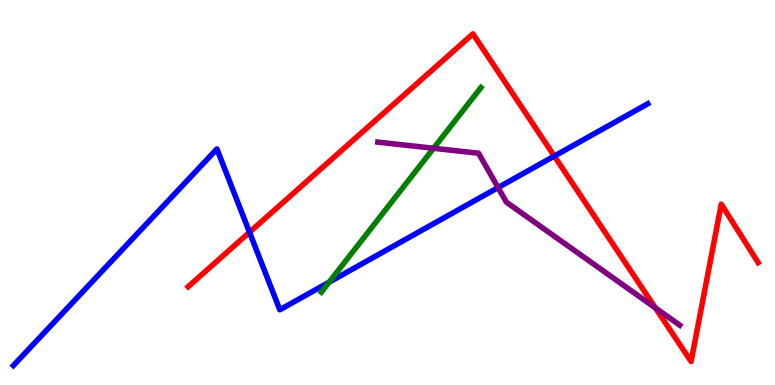[{'lines': ['blue', 'red'], 'intersections': [{'x': 3.22, 'y': 3.97}, {'x': 7.15, 'y': 5.95}]}, {'lines': ['green', 'red'], 'intersections': []}, {'lines': ['purple', 'red'], 'intersections': [{'x': 8.46, 'y': 2.0}]}, {'lines': ['blue', 'green'], 'intersections': [{'x': 4.25, 'y': 2.67}]}, {'lines': ['blue', 'purple'], 'intersections': [{'x': 6.43, 'y': 5.13}]}, {'lines': ['green', 'purple'], 'intersections': [{'x': 5.59, 'y': 6.15}]}]